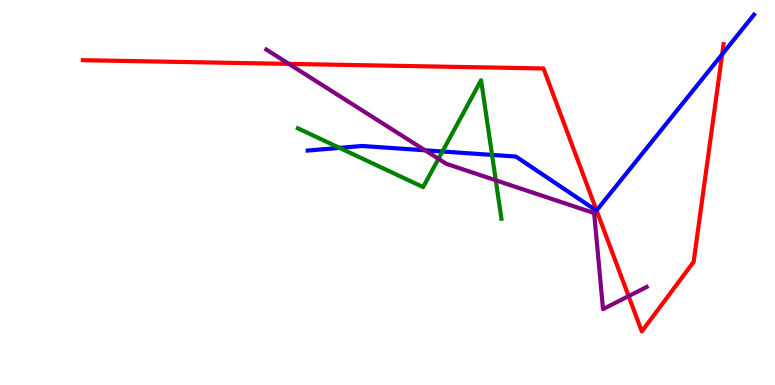[{'lines': ['blue', 'red'], 'intersections': [{'x': 7.7, 'y': 4.53}, {'x': 9.32, 'y': 8.59}]}, {'lines': ['green', 'red'], 'intersections': []}, {'lines': ['purple', 'red'], 'intersections': [{'x': 3.73, 'y': 8.34}, {'x': 8.11, 'y': 2.31}]}, {'lines': ['blue', 'green'], 'intersections': [{'x': 4.38, 'y': 6.16}, {'x': 5.71, 'y': 6.06}, {'x': 6.35, 'y': 5.98}]}, {'lines': ['blue', 'purple'], 'intersections': [{'x': 5.48, 'y': 6.1}]}, {'lines': ['green', 'purple'], 'intersections': [{'x': 5.66, 'y': 5.88}, {'x': 6.4, 'y': 5.32}]}]